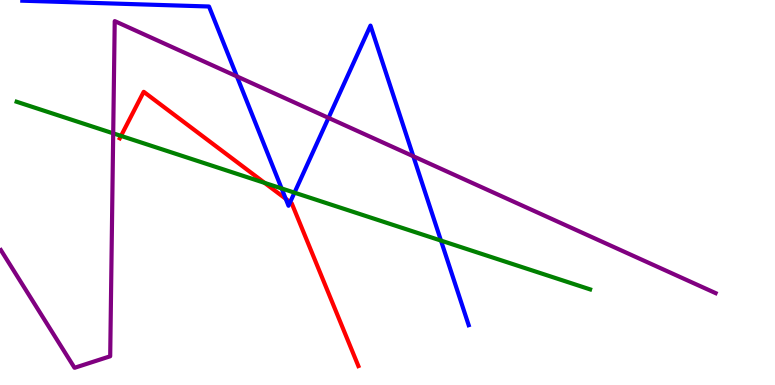[{'lines': ['blue', 'red'], 'intersections': [{'x': 3.69, 'y': 4.84}, {'x': 3.74, 'y': 4.75}]}, {'lines': ['green', 'red'], 'intersections': [{'x': 1.56, 'y': 6.47}, {'x': 3.41, 'y': 5.25}]}, {'lines': ['purple', 'red'], 'intersections': []}, {'lines': ['blue', 'green'], 'intersections': [{'x': 3.63, 'y': 5.11}, {'x': 3.8, 'y': 5.0}, {'x': 5.69, 'y': 3.75}]}, {'lines': ['blue', 'purple'], 'intersections': [{'x': 3.06, 'y': 8.02}, {'x': 4.24, 'y': 6.94}, {'x': 5.33, 'y': 5.94}]}, {'lines': ['green', 'purple'], 'intersections': [{'x': 1.46, 'y': 6.54}]}]